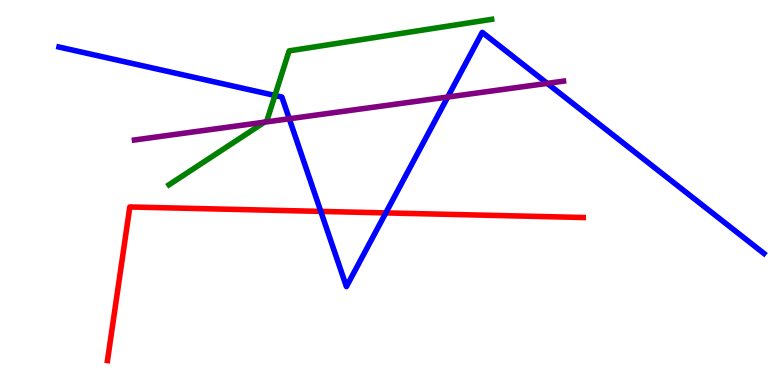[{'lines': ['blue', 'red'], 'intersections': [{'x': 4.14, 'y': 4.51}, {'x': 4.98, 'y': 4.47}]}, {'lines': ['green', 'red'], 'intersections': []}, {'lines': ['purple', 'red'], 'intersections': []}, {'lines': ['blue', 'green'], 'intersections': [{'x': 3.55, 'y': 7.52}]}, {'lines': ['blue', 'purple'], 'intersections': [{'x': 3.73, 'y': 6.92}, {'x': 5.78, 'y': 7.48}, {'x': 7.06, 'y': 7.83}]}, {'lines': ['green', 'purple'], 'intersections': [{'x': 3.41, 'y': 6.83}]}]